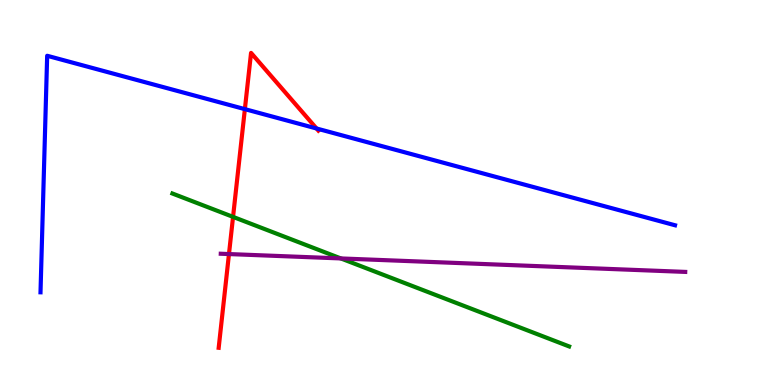[{'lines': ['blue', 'red'], 'intersections': [{'x': 3.16, 'y': 7.17}, {'x': 4.08, 'y': 6.66}]}, {'lines': ['green', 'red'], 'intersections': [{'x': 3.01, 'y': 4.37}]}, {'lines': ['purple', 'red'], 'intersections': [{'x': 2.95, 'y': 3.4}]}, {'lines': ['blue', 'green'], 'intersections': []}, {'lines': ['blue', 'purple'], 'intersections': []}, {'lines': ['green', 'purple'], 'intersections': [{'x': 4.4, 'y': 3.29}]}]